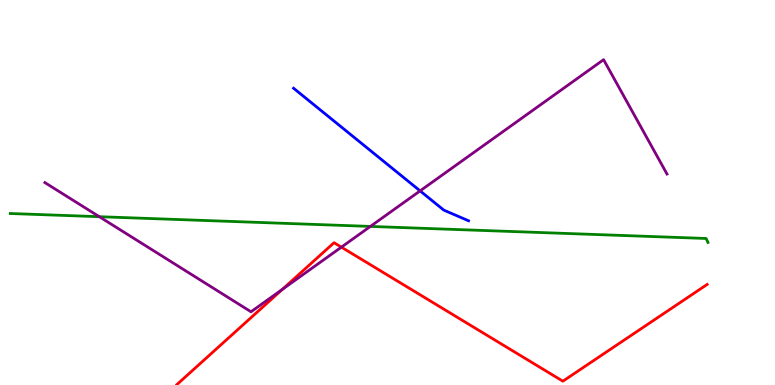[{'lines': ['blue', 'red'], 'intersections': []}, {'lines': ['green', 'red'], 'intersections': []}, {'lines': ['purple', 'red'], 'intersections': [{'x': 3.64, 'y': 2.48}, {'x': 4.41, 'y': 3.58}]}, {'lines': ['blue', 'green'], 'intersections': []}, {'lines': ['blue', 'purple'], 'intersections': [{'x': 5.42, 'y': 5.04}]}, {'lines': ['green', 'purple'], 'intersections': [{'x': 1.28, 'y': 4.37}, {'x': 4.78, 'y': 4.12}]}]